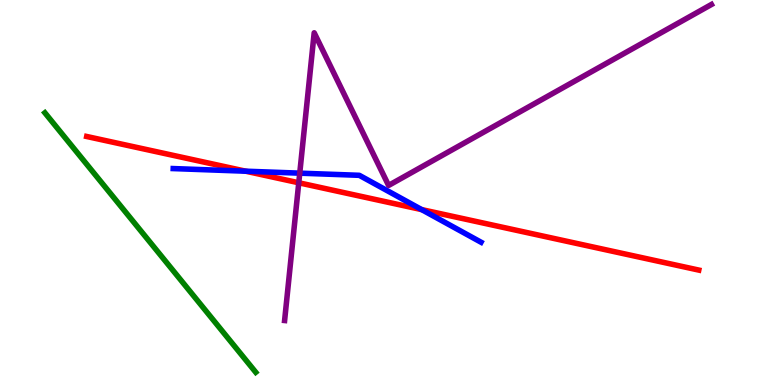[{'lines': ['blue', 'red'], 'intersections': [{'x': 3.17, 'y': 5.55}, {'x': 5.44, 'y': 4.56}]}, {'lines': ['green', 'red'], 'intersections': []}, {'lines': ['purple', 'red'], 'intersections': [{'x': 3.86, 'y': 5.25}]}, {'lines': ['blue', 'green'], 'intersections': []}, {'lines': ['blue', 'purple'], 'intersections': [{'x': 3.87, 'y': 5.5}]}, {'lines': ['green', 'purple'], 'intersections': []}]